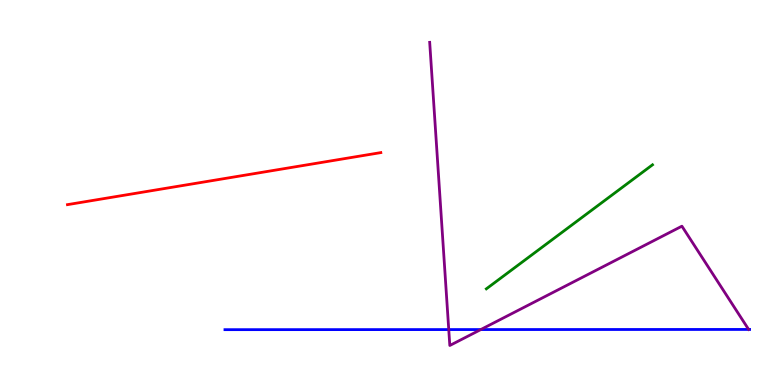[{'lines': ['blue', 'red'], 'intersections': []}, {'lines': ['green', 'red'], 'intersections': []}, {'lines': ['purple', 'red'], 'intersections': []}, {'lines': ['blue', 'green'], 'intersections': []}, {'lines': ['blue', 'purple'], 'intersections': [{'x': 5.79, 'y': 1.44}, {'x': 6.2, 'y': 1.44}]}, {'lines': ['green', 'purple'], 'intersections': []}]